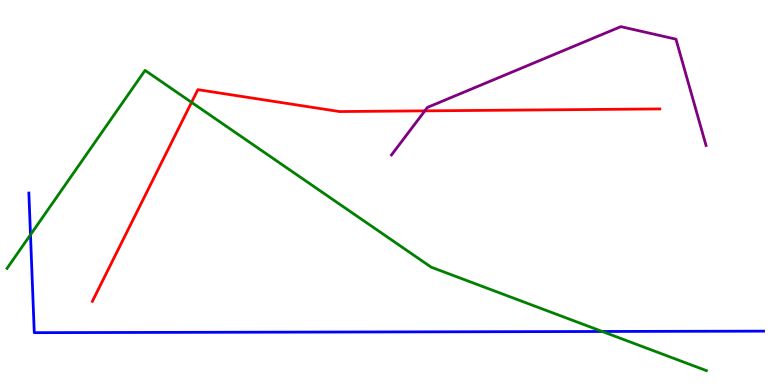[{'lines': ['blue', 'red'], 'intersections': []}, {'lines': ['green', 'red'], 'intersections': [{'x': 2.47, 'y': 7.34}]}, {'lines': ['purple', 'red'], 'intersections': [{'x': 5.48, 'y': 7.12}]}, {'lines': ['blue', 'green'], 'intersections': [{'x': 0.393, 'y': 3.9}, {'x': 7.77, 'y': 1.39}]}, {'lines': ['blue', 'purple'], 'intersections': []}, {'lines': ['green', 'purple'], 'intersections': []}]